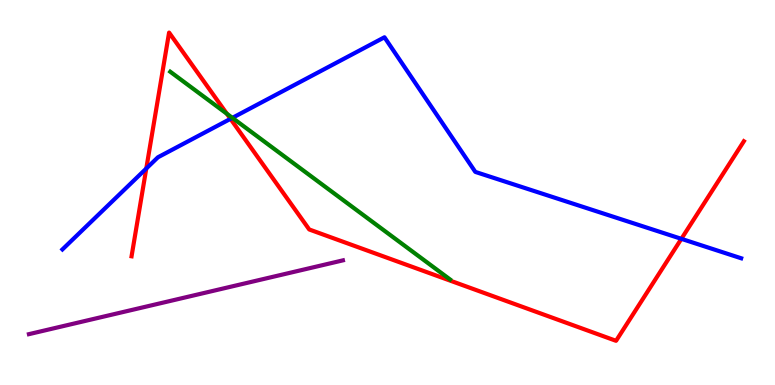[{'lines': ['blue', 'red'], 'intersections': [{'x': 1.89, 'y': 5.62}, {'x': 2.97, 'y': 6.91}, {'x': 8.79, 'y': 3.8}]}, {'lines': ['green', 'red'], 'intersections': [{'x': 2.93, 'y': 7.05}]}, {'lines': ['purple', 'red'], 'intersections': []}, {'lines': ['blue', 'green'], 'intersections': [{'x': 3.0, 'y': 6.94}]}, {'lines': ['blue', 'purple'], 'intersections': []}, {'lines': ['green', 'purple'], 'intersections': []}]